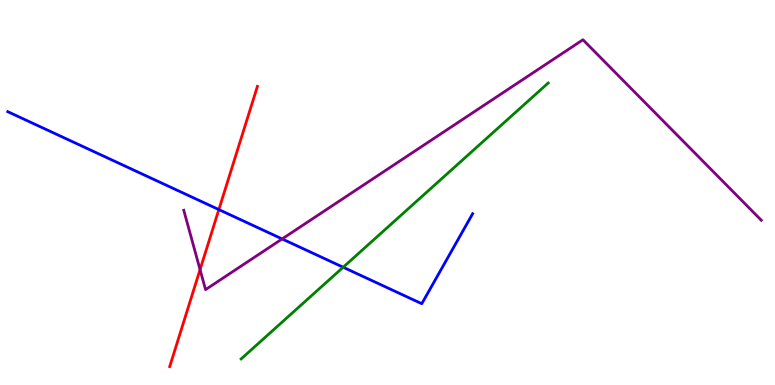[{'lines': ['blue', 'red'], 'intersections': [{'x': 2.82, 'y': 4.56}]}, {'lines': ['green', 'red'], 'intersections': []}, {'lines': ['purple', 'red'], 'intersections': [{'x': 2.58, 'y': 3.0}]}, {'lines': ['blue', 'green'], 'intersections': [{'x': 4.43, 'y': 3.06}]}, {'lines': ['blue', 'purple'], 'intersections': [{'x': 3.64, 'y': 3.79}]}, {'lines': ['green', 'purple'], 'intersections': []}]